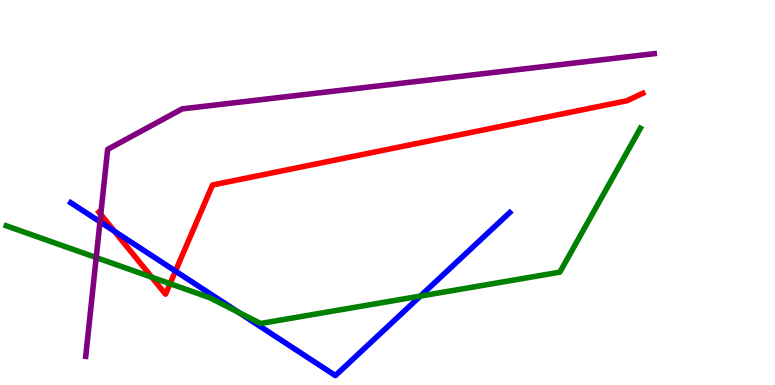[{'lines': ['blue', 'red'], 'intersections': [{'x': 1.48, 'y': 3.99}, {'x': 2.26, 'y': 2.96}]}, {'lines': ['green', 'red'], 'intersections': [{'x': 1.96, 'y': 2.8}, {'x': 2.19, 'y': 2.63}]}, {'lines': ['purple', 'red'], 'intersections': [{'x': 1.3, 'y': 4.43}]}, {'lines': ['blue', 'green'], 'intersections': [{'x': 3.08, 'y': 1.89}, {'x': 5.42, 'y': 2.31}]}, {'lines': ['blue', 'purple'], 'intersections': [{'x': 1.29, 'y': 4.24}]}, {'lines': ['green', 'purple'], 'intersections': [{'x': 1.24, 'y': 3.31}]}]